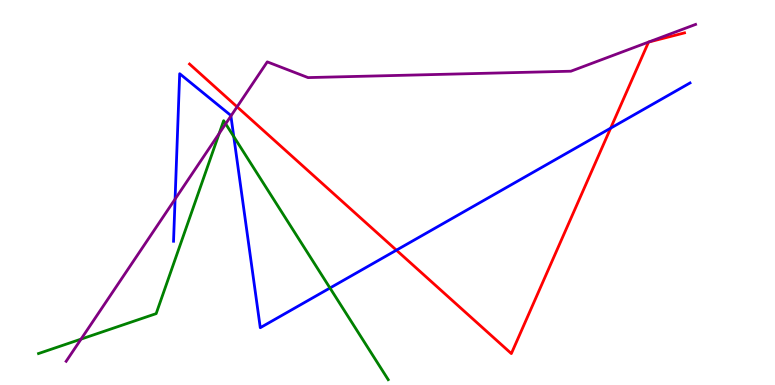[{'lines': ['blue', 'red'], 'intersections': [{'x': 5.11, 'y': 3.5}, {'x': 7.88, 'y': 6.67}]}, {'lines': ['green', 'red'], 'intersections': []}, {'lines': ['purple', 'red'], 'intersections': [{'x': 3.06, 'y': 7.23}]}, {'lines': ['blue', 'green'], 'intersections': [{'x': 3.02, 'y': 6.45}, {'x': 4.26, 'y': 2.52}]}, {'lines': ['blue', 'purple'], 'intersections': [{'x': 2.26, 'y': 4.83}, {'x': 2.98, 'y': 6.99}]}, {'lines': ['green', 'purple'], 'intersections': [{'x': 1.05, 'y': 1.19}, {'x': 2.83, 'y': 6.53}, {'x': 2.91, 'y': 6.78}]}]